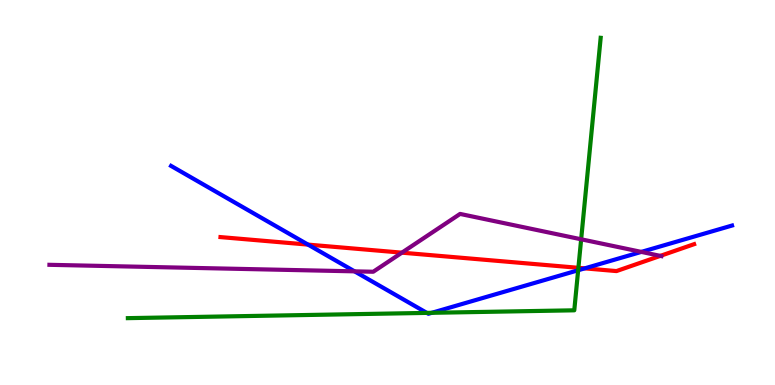[{'lines': ['blue', 'red'], 'intersections': [{'x': 3.97, 'y': 3.65}, {'x': 7.54, 'y': 3.03}]}, {'lines': ['green', 'red'], 'intersections': [{'x': 7.46, 'y': 3.04}]}, {'lines': ['purple', 'red'], 'intersections': [{'x': 5.19, 'y': 3.44}, {'x': 8.52, 'y': 3.35}]}, {'lines': ['blue', 'green'], 'intersections': [{'x': 5.51, 'y': 1.87}, {'x': 5.57, 'y': 1.88}, {'x': 7.46, 'y': 2.98}]}, {'lines': ['blue', 'purple'], 'intersections': [{'x': 4.57, 'y': 2.95}, {'x': 8.28, 'y': 3.46}]}, {'lines': ['green', 'purple'], 'intersections': [{'x': 7.5, 'y': 3.78}]}]